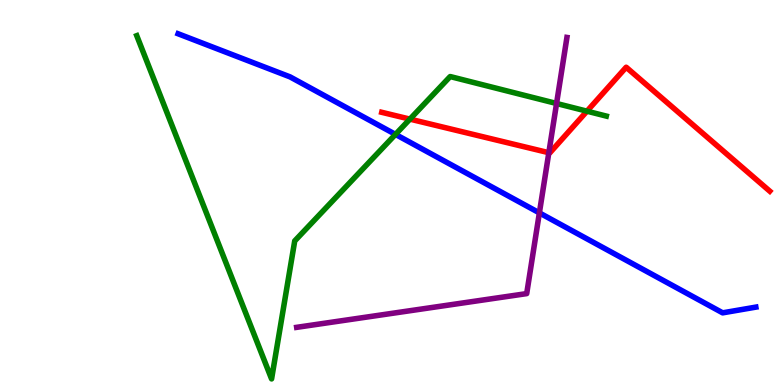[{'lines': ['blue', 'red'], 'intersections': []}, {'lines': ['green', 'red'], 'intersections': [{'x': 5.29, 'y': 6.91}, {'x': 7.57, 'y': 7.11}]}, {'lines': ['purple', 'red'], 'intersections': [{'x': 7.08, 'y': 6.03}]}, {'lines': ['blue', 'green'], 'intersections': [{'x': 5.1, 'y': 6.51}]}, {'lines': ['blue', 'purple'], 'intersections': [{'x': 6.96, 'y': 4.47}]}, {'lines': ['green', 'purple'], 'intersections': [{'x': 7.18, 'y': 7.31}]}]